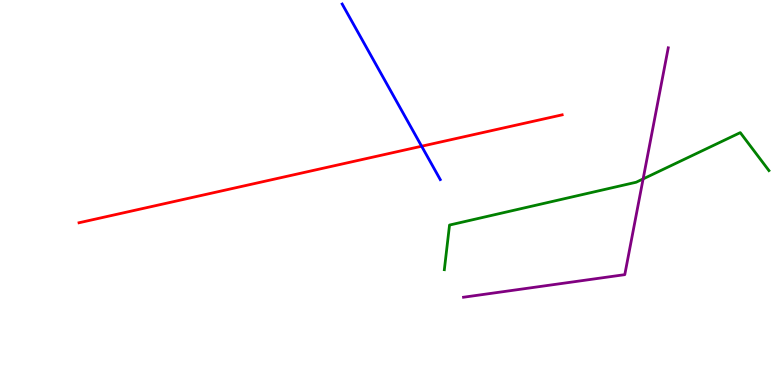[{'lines': ['blue', 'red'], 'intersections': [{'x': 5.44, 'y': 6.2}]}, {'lines': ['green', 'red'], 'intersections': []}, {'lines': ['purple', 'red'], 'intersections': []}, {'lines': ['blue', 'green'], 'intersections': []}, {'lines': ['blue', 'purple'], 'intersections': []}, {'lines': ['green', 'purple'], 'intersections': [{'x': 8.3, 'y': 5.35}]}]